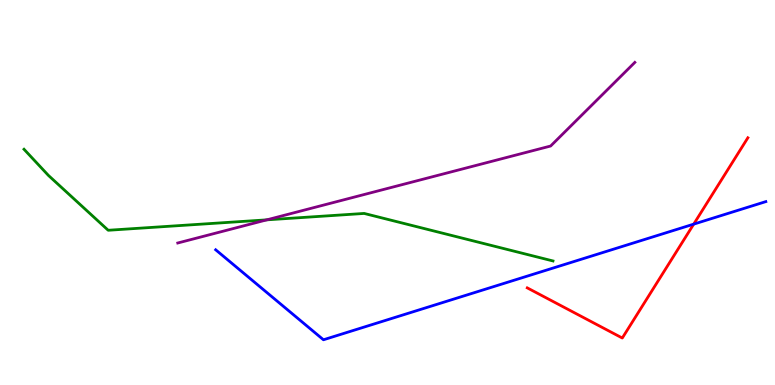[{'lines': ['blue', 'red'], 'intersections': [{'x': 8.95, 'y': 4.18}]}, {'lines': ['green', 'red'], 'intersections': []}, {'lines': ['purple', 'red'], 'intersections': []}, {'lines': ['blue', 'green'], 'intersections': []}, {'lines': ['blue', 'purple'], 'intersections': []}, {'lines': ['green', 'purple'], 'intersections': [{'x': 3.44, 'y': 4.29}]}]